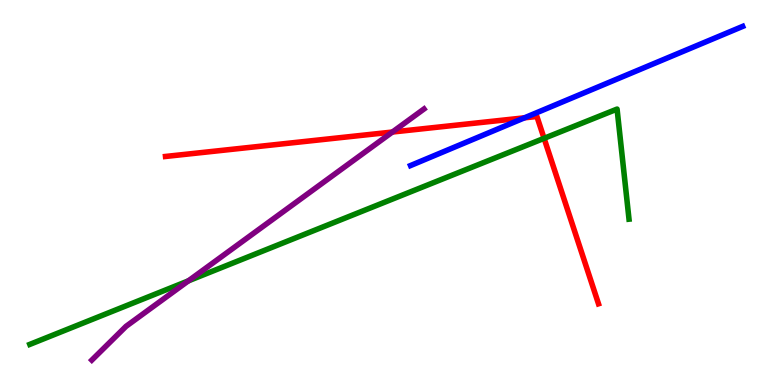[{'lines': ['blue', 'red'], 'intersections': [{'x': 6.77, 'y': 6.94}]}, {'lines': ['green', 'red'], 'intersections': [{'x': 7.02, 'y': 6.41}]}, {'lines': ['purple', 'red'], 'intersections': [{'x': 5.06, 'y': 6.57}]}, {'lines': ['blue', 'green'], 'intersections': []}, {'lines': ['blue', 'purple'], 'intersections': []}, {'lines': ['green', 'purple'], 'intersections': [{'x': 2.43, 'y': 2.71}]}]